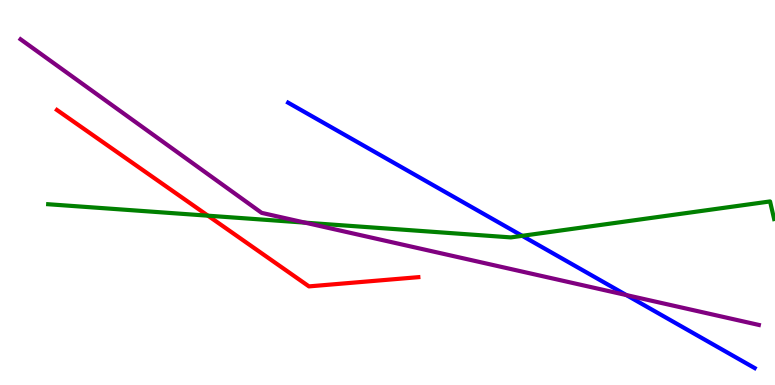[{'lines': ['blue', 'red'], 'intersections': []}, {'lines': ['green', 'red'], 'intersections': [{'x': 2.68, 'y': 4.4}]}, {'lines': ['purple', 'red'], 'intersections': []}, {'lines': ['blue', 'green'], 'intersections': [{'x': 6.74, 'y': 3.87}]}, {'lines': ['blue', 'purple'], 'intersections': [{'x': 8.08, 'y': 2.34}]}, {'lines': ['green', 'purple'], 'intersections': [{'x': 3.94, 'y': 4.22}]}]